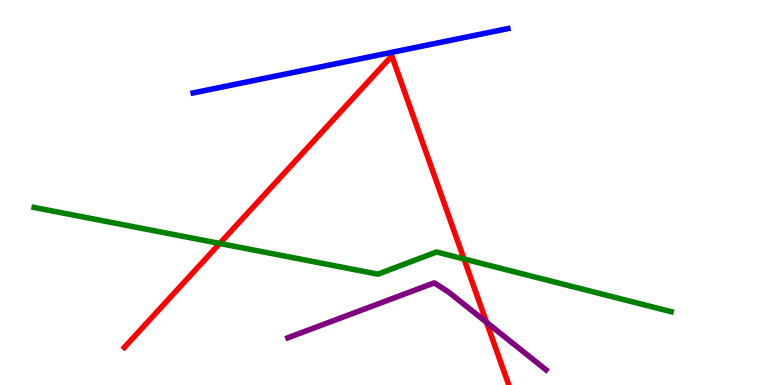[{'lines': ['blue', 'red'], 'intersections': []}, {'lines': ['green', 'red'], 'intersections': [{'x': 2.84, 'y': 3.68}, {'x': 5.99, 'y': 3.27}]}, {'lines': ['purple', 'red'], 'intersections': [{'x': 6.28, 'y': 1.63}]}, {'lines': ['blue', 'green'], 'intersections': []}, {'lines': ['blue', 'purple'], 'intersections': []}, {'lines': ['green', 'purple'], 'intersections': []}]